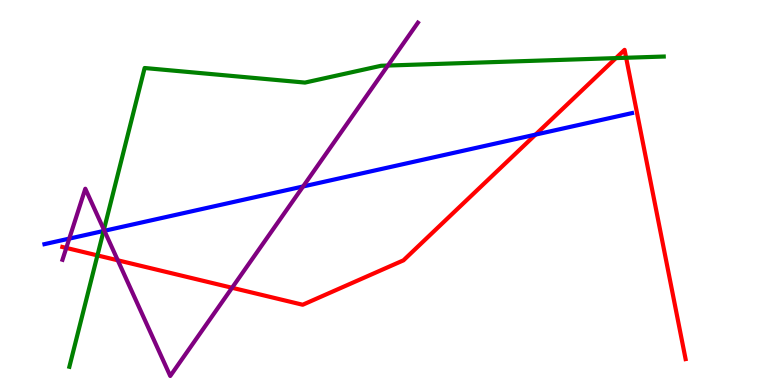[{'lines': ['blue', 'red'], 'intersections': [{'x': 6.91, 'y': 6.5}]}, {'lines': ['green', 'red'], 'intersections': [{'x': 1.26, 'y': 3.37}, {'x': 7.95, 'y': 8.49}, {'x': 8.08, 'y': 8.5}]}, {'lines': ['purple', 'red'], 'intersections': [{'x': 0.855, 'y': 3.56}, {'x': 1.52, 'y': 3.24}, {'x': 2.99, 'y': 2.53}]}, {'lines': ['blue', 'green'], 'intersections': [{'x': 1.34, 'y': 4.0}]}, {'lines': ['blue', 'purple'], 'intersections': [{'x': 0.894, 'y': 3.8}, {'x': 1.35, 'y': 4.01}, {'x': 3.91, 'y': 5.16}]}, {'lines': ['green', 'purple'], 'intersections': [{'x': 1.34, 'y': 4.03}, {'x': 5.0, 'y': 8.3}]}]